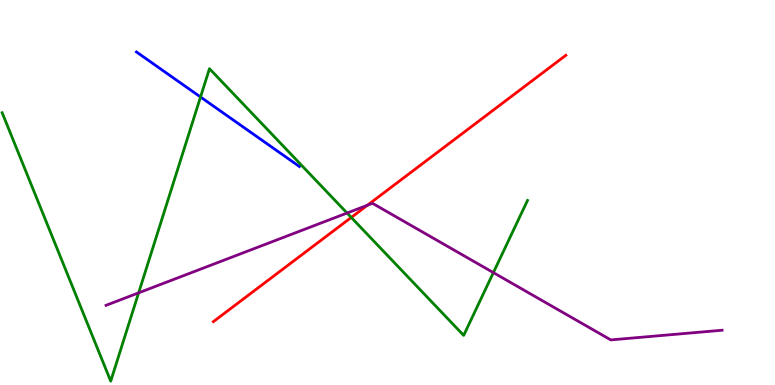[{'lines': ['blue', 'red'], 'intersections': []}, {'lines': ['green', 'red'], 'intersections': [{'x': 4.53, 'y': 4.35}]}, {'lines': ['purple', 'red'], 'intersections': [{'x': 4.74, 'y': 4.67}]}, {'lines': ['blue', 'green'], 'intersections': [{'x': 2.59, 'y': 7.48}]}, {'lines': ['blue', 'purple'], 'intersections': []}, {'lines': ['green', 'purple'], 'intersections': [{'x': 1.79, 'y': 2.39}, {'x': 4.48, 'y': 4.47}, {'x': 6.37, 'y': 2.92}]}]